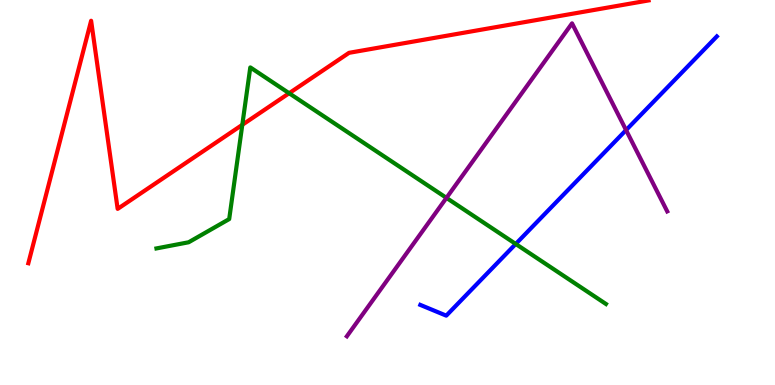[{'lines': ['blue', 'red'], 'intersections': []}, {'lines': ['green', 'red'], 'intersections': [{'x': 3.13, 'y': 6.76}, {'x': 3.73, 'y': 7.58}]}, {'lines': ['purple', 'red'], 'intersections': []}, {'lines': ['blue', 'green'], 'intersections': [{'x': 6.65, 'y': 3.66}]}, {'lines': ['blue', 'purple'], 'intersections': [{'x': 8.08, 'y': 6.62}]}, {'lines': ['green', 'purple'], 'intersections': [{'x': 5.76, 'y': 4.86}]}]